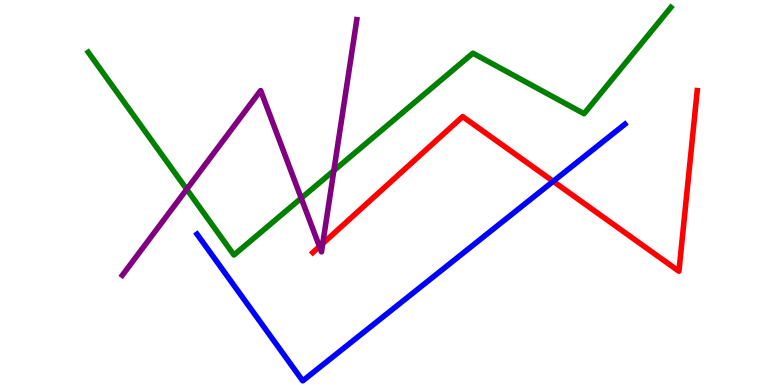[{'lines': ['blue', 'red'], 'intersections': [{'x': 7.14, 'y': 5.29}]}, {'lines': ['green', 'red'], 'intersections': []}, {'lines': ['purple', 'red'], 'intersections': [{'x': 4.12, 'y': 3.6}, {'x': 4.16, 'y': 3.67}]}, {'lines': ['blue', 'green'], 'intersections': []}, {'lines': ['blue', 'purple'], 'intersections': []}, {'lines': ['green', 'purple'], 'intersections': [{'x': 2.41, 'y': 5.08}, {'x': 3.89, 'y': 4.85}, {'x': 4.31, 'y': 5.57}]}]